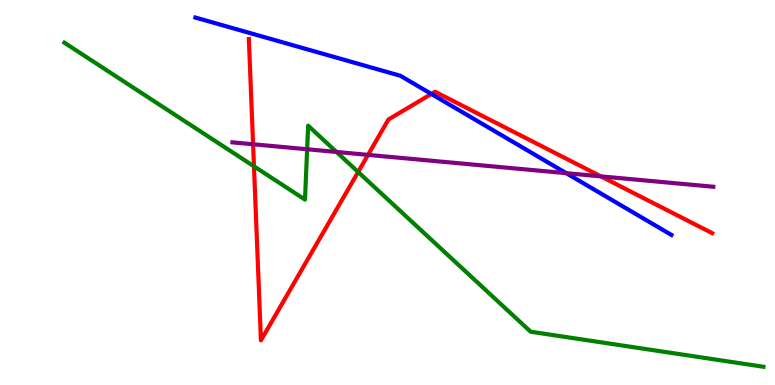[{'lines': ['blue', 'red'], 'intersections': [{'x': 5.57, 'y': 7.56}]}, {'lines': ['green', 'red'], 'intersections': [{'x': 3.28, 'y': 5.68}, {'x': 4.62, 'y': 5.53}]}, {'lines': ['purple', 'red'], 'intersections': [{'x': 3.27, 'y': 6.25}, {'x': 4.75, 'y': 5.98}, {'x': 7.75, 'y': 5.42}]}, {'lines': ['blue', 'green'], 'intersections': []}, {'lines': ['blue', 'purple'], 'intersections': [{'x': 7.31, 'y': 5.5}]}, {'lines': ['green', 'purple'], 'intersections': [{'x': 3.96, 'y': 6.12}, {'x': 4.34, 'y': 6.05}]}]